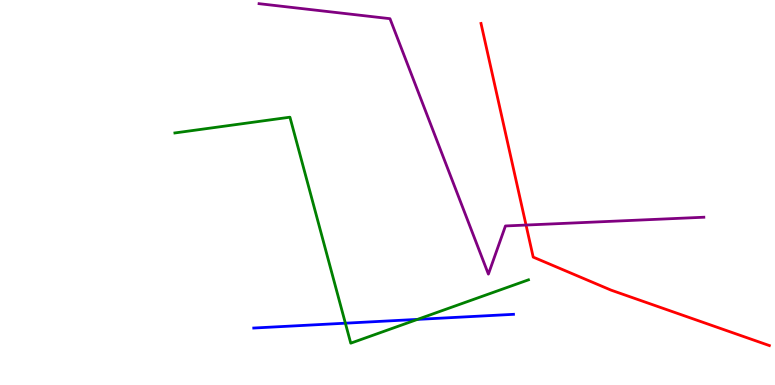[{'lines': ['blue', 'red'], 'intersections': []}, {'lines': ['green', 'red'], 'intersections': []}, {'lines': ['purple', 'red'], 'intersections': [{'x': 6.79, 'y': 4.15}]}, {'lines': ['blue', 'green'], 'intersections': [{'x': 4.46, 'y': 1.61}, {'x': 5.39, 'y': 1.7}]}, {'lines': ['blue', 'purple'], 'intersections': []}, {'lines': ['green', 'purple'], 'intersections': []}]